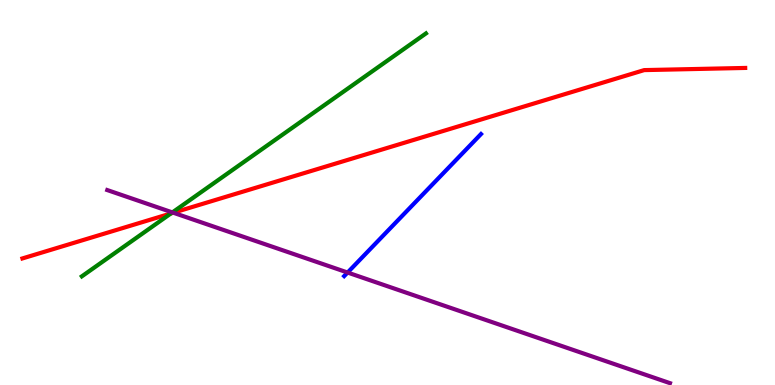[{'lines': ['blue', 'red'], 'intersections': []}, {'lines': ['green', 'red'], 'intersections': [{'x': 2.21, 'y': 4.46}]}, {'lines': ['purple', 'red'], 'intersections': [{'x': 2.24, 'y': 4.47}]}, {'lines': ['blue', 'green'], 'intersections': []}, {'lines': ['blue', 'purple'], 'intersections': [{'x': 4.49, 'y': 2.92}]}, {'lines': ['green', 'purple'], 'intersections': [{'x': 2.22, 'y': 4.48}]}]